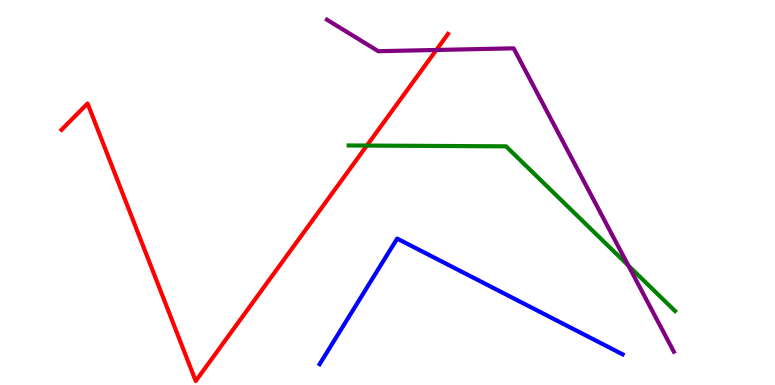[{'lines': ['blue', 'red'], 'intersections': []}, {'lines': ['green', 'red'], 'intersections': [{'x': 4.73, 'y': 6.22}]}, {'lines': ['purple', 'red'], 'intersections': [{'x': 5.63, 'y': 8.7}]}, {'lines': ['blue', 'green'], 'intersections': []}, {'lines': ['blue', 'purple'], 'intersections': []}, {'lines': ['green', 'purple'], 'intersections': [{'x': 8.11, 'y': 3.1}]}]